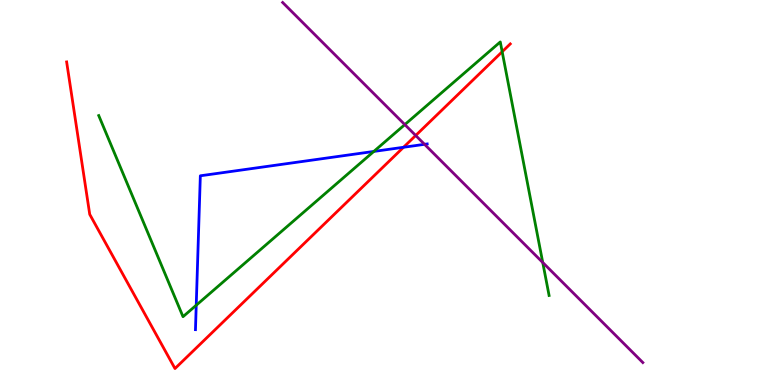[{'lines': ['blue', 'red'], 'intersections': [{'x': 5.21, 'y': 6.17}]}, {'lines': ['green', 'red'], 'intersections': [{'x': 6.48, 'y': 8.66}]}, {'lines': ['purple', 'red'], 'intersections': [{'x': 5.36, 'y': 6.48}]}, {'lines': ['blue', 'green'], 'intersections': [{'x': 2.53, 'y': 2.07}, {'x': 4.82, 'y': 6.07}]}, {'lines': ['blue', 'purple'], 'intersections': [{'x': 5.48, 'y': 6.25}]}, {'lines': ['green', 'purple'], 'intersections': [{'x': 5.22, 'y': 6.76}, {'x': 7.0, 'y': 3.18}]}]